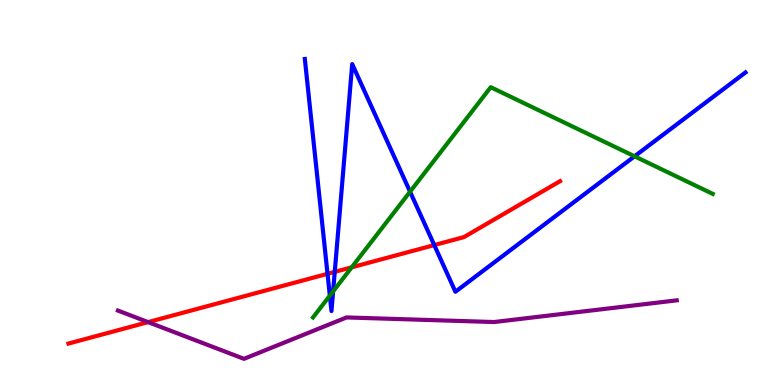[{'lines': ['blue', 'red'], 'intersections': [{'x': 4.23, 'y': 2.89}, {'x': 4.32, 'y': 2.94}, {'x': 5.6, 'y': 3.63}]}, {'lines': ['green', 'red'], 'intersections': [{'x': 4.54, 'y': 3.06}]}, {'lines': ['purple', 'red'], 'intersections': [{'x': 1.91, 'y': 1.63}]}, {'lines': ['blue', 'green'], 'intersections': [{'x': 4.26, 'y': 2.32}, {'x': 4.3, 'y': 2.43}, {'x': 5.29, 'y': 5.02}, {'x': 8.19, 'y': 5.94}]}, {'lines': ['blue', 'purple'], 'intersections': []}, {'lines': ['green', 'purple'], 'intersections': []}]